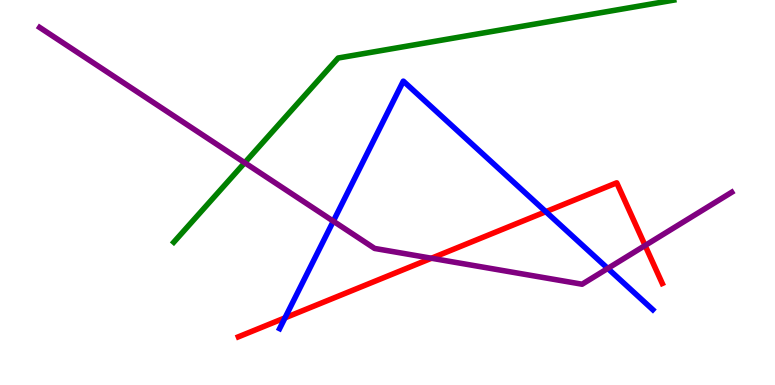[{'lines': ['blue', 'red'], 'intersections': [{'x': 3.68, 'y': 1.74}, {'x': 7.04, 'y': 4.5}]}, {'lines': ['green', 'red'], 'intersections': []}, {'lines': ['purple', 'red'], 'intersections': [{'x': 5.57, 'y': 3.29}, {'x': 8.32, 'y': 3.62}]}, {'lines': ['blue', 'green'], 'intersections': []}, {'lines': ['blue', 'purple'], 'intersections': [{'x': 4.3, 'y': 4.26}, {'x': 7.84, 'y': 3.03}]}, {'lines': ['green', 'purple'], 'intersections': [{'x': 3.16, 'y': 5.77}]}]